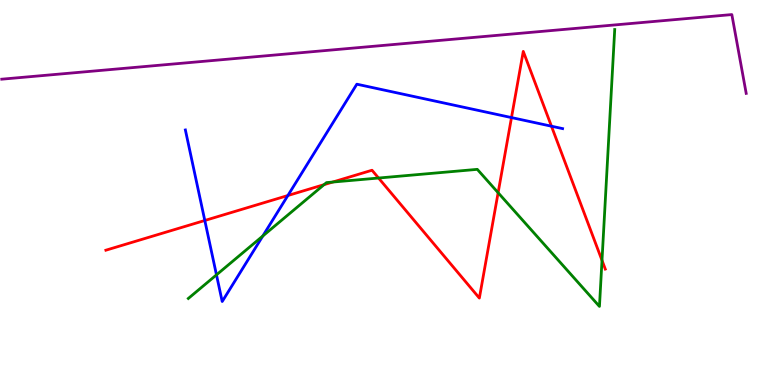[{'lines': ['blue', 'red'], 'intersections': [{'x': 2.64, 'y': 4.27}, {'x': 3.71, 'y': 4.92}, {'x': 6.6, 'y': 6.95}, {'x': 7.12, 'y': 6.72}]}, {'lines': ['green', 'red'], 'intersections': [{'x': 4.18, 'y': 5.2}, {'x': 4.29, 'y': 5.27}, {'x': 4.88, 'y': 5.38}, {'x': 6.43, 'y': 4.99}, {'x': 7.77, 'y': 3.24}]}, {'lines': ['purple', 'red'], 'intersections': []}, {'lines': ['blue', 'green'], 'intersections': [{'x': 2.79, 'y': 2.86}, {'x': 3.39, 'y': 3.87}]}, {'lines': ['blue', 'purple'], 'intersections': []}, {'lines': ['green', 'purple'], 'intersections': []}]